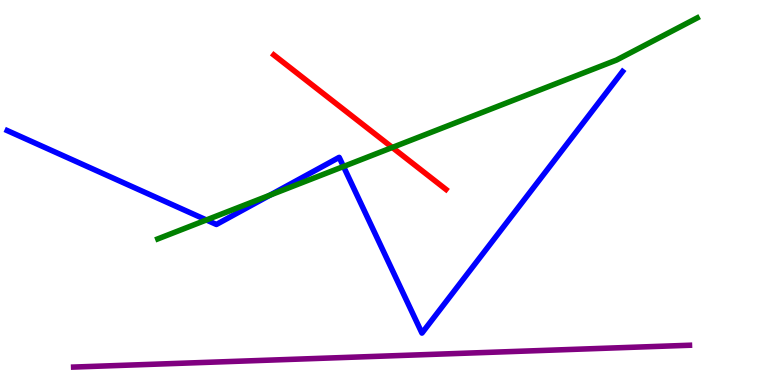[{'lines': ['blue', 'red'], 'intersections': []}, {'lines': ['green', 'red'], 'intersections': [{'x': 5.06, 'y': 6.17}]}, {'lines': ['purple', 'red'], 'intersections': []}, {'lines': ['blue', 'green'], 'intersections': [{'x': 2.66, 'y': 4.29}, {'x': 3.48, 'y': 4.93}, {'x': 4.43, 'y': 5.68}]}, {'lines': ['blue', 'purple'], 'intersections': []}, {'lines': ['green', 'purple'], 'intersections': []}]